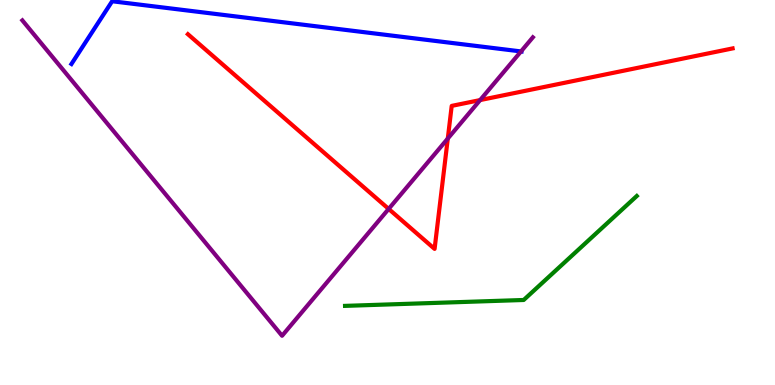[{'lines': ['blue', 'red'], 'intersections': []}, {'lines': ['green', 'red'], 'intersections': []}, {'lines': ['purple', 'red'], 'intersections': [{'x': 5.01, 'y': 4.57}, {'x': 5.78, 'y': 6.4}, {'x': 6.2, 'y': 7.4}]}, {'lines': ['blue', 'green'], 'intersections': []}, {'lines': ['blue', 'purple'], 'intersections': [{'x': 6.72, 'y': 8.66}]}, {'lines': ['green', 'purple'], 'intersections': []}]